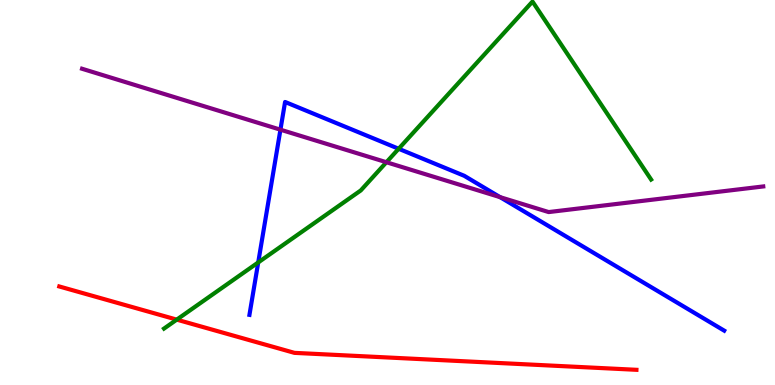[{'lines': ['blue', 'red'], 'intersections': []}, {'lines': ['green', 'red'], 'intersections': [{'x': 2.28, 'y': 1.7}]}, {'lines': ['purple', 'red'], 'intersections': []}, {'lines': ['blue', 'green'], 'intersections': [{'x': 3.33, 'y': 3.18}, {'x': 5.14, 'y': 6.14}]}, {'lines': ['blue', 'purple'], 'intersections': [{'x': 3.62, 'y': 6.63}, {'x': 6.45, 'y': 4.88}]}, {'lines': ['green', 'purple'], 'intersections': [{'x': 4.99, 'y': 5.79}]}]